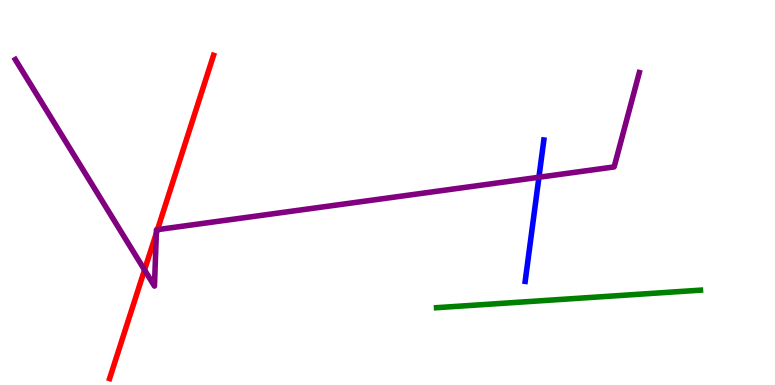[{'lines': ['blue', 'red'], 'intersections': []}, {'lines': ['green', 'red'], 'intersections': []}, {'lines': ['purple', 'red'], 'intersections': [{'x': 1.86, 'y': 2.99}, {'x': 2.02, 'y': 3.94}, {'x': 2.03, 'y': 4.04}]}, {'lines': ['blue', 'green'], 'intersections': []}, {'lines': ['blue', 'purple'], 'intersections': [{'x': 6.95, 'y': 5.4}]}, {'lines': ['green', 'purple'], 'intersections': []}]